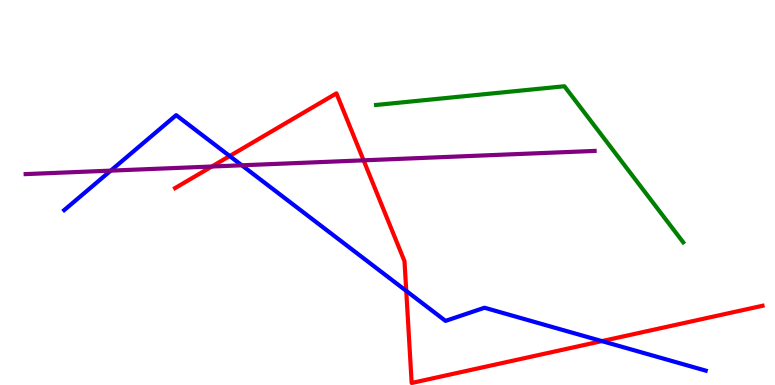[{'lines': ['blue', 'red'], 'intersections': [{'x': 2.96, 'y': 5.95}, {'x': 5.24, 'y': 2.44}, {'x': 7.77, 'y': 1.14}]}, {'lines': ['green', 'red'], 'intersections': []}, {'lines': ['purple', 'red'], 'intersections': [{'x': 2.73, 'y': 5.67}, {'x': 4.69, 'y': 5.84}]}, {'lines': ['blue', 'green'], 'intersections': []}, {'lines': ['blue', 'purple'], 'intersections': [{'x': 1.43, 'y': 5.57}, {'x': 3.12, 'y': 5.71}]}, {'lines': ['green', 'purple'], 'intersections': []}]